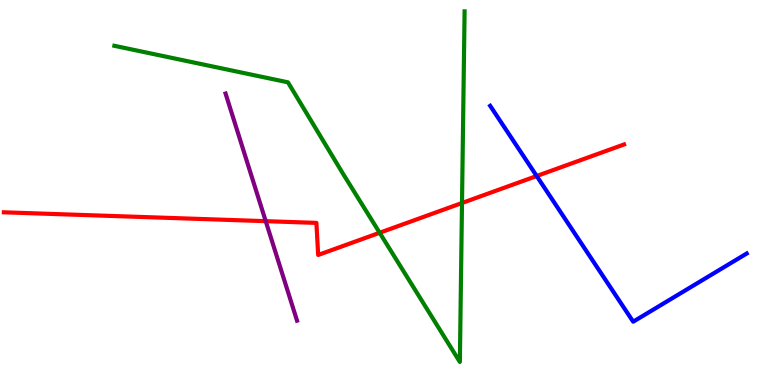[{'lines': ['blue', 'red'], 'intersections': [{'x': 6.92, 'y': 5.43}]}, {'lines': ['green', 'red'], 'intersections': [{'x': 4.9, 'y': 3.95}, {'x': 5.96, 'y': 4.73}]}, {'lines': ['purple', 'red'], 'intersections': [{'x': 3.43, 'y': 4.26}]}, {'lines': ['blue', 'green'], 'intersections': []}, {'lines': ['blue', 'purple'], 'intersections': []}, {'lines': ['green', 'purple'], 'intersections': []}]